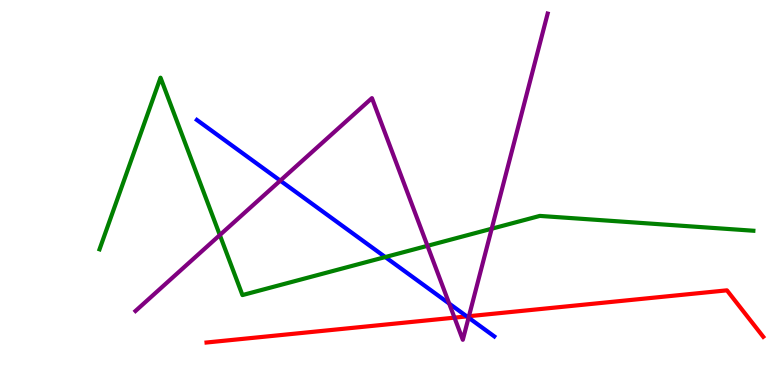[{'lines': ['blue', 'red'], 'intersections': [{'x': 6.02, 'y': 1.78}]}, {'lines': ['green', 'red'], 'intersections': []}, {'lines': ['purple', 'red'], 'intersections': [{'x': 5.86, 'y': 1.75}, {'x': 6.05, 'y': 1.79}]}, {'lines': ['blue', 'green'], 'intersections': [{'x': 4.97, 'y': 3.32}]}, {'lines': ['blue', 'purple'], 'intersections': [{'x': 3.62, 'y': 5.31}, {'x': 5.8, 'y': 2.12}, {'x': 6.05, 'y': 1.75}]}, {'lines': ['green', 'purple'], 'intersections': [{'x': 2.84, 'y': 3.89}, {'x': 5.52, 'y': 3.62}, {'x': 6.34, 'y': 4.06}]}]